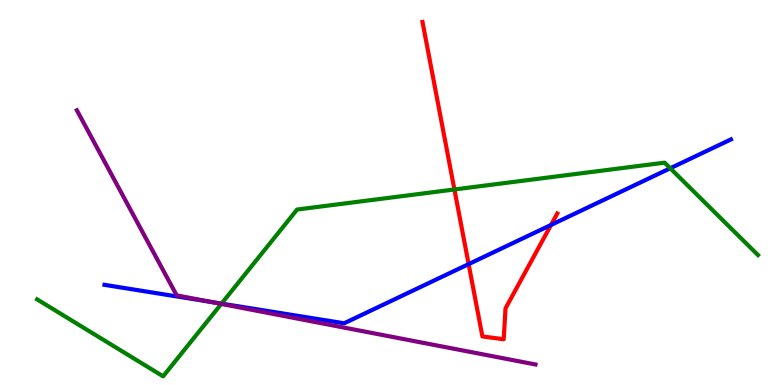[{'lines': ['blue', 'red'], 'intersections': [{'x': 6.05, 'y': 3.14}, {'x': 7.11, 'y': 4.16}]}, {'lines': ['green', 'red'], 'intersections': [{'x': 5.86, 'y': 5.08}]}, {'lines': ['purple', 'red'], 'intersections': []}, {'lines': ['blue', 'green'], 'intersections': [{'x': 2.86, 'y': 2.11}, {'x': 8.65, 'y': 5.63}]}, {'lines': ['blue', 'purple'], 'intersections': [{'x': 2.71, 'y': 2.16}]}, {'lines': ['green', 'purple'], 'intersections': [{'x': 2.86, 'y': 2.11}]}]